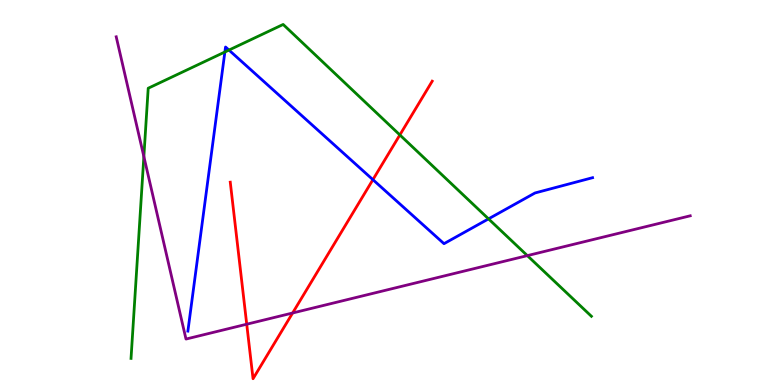[{'lines': ['blue', 'red'], 'intersections': [{'x': 4.81, 'y': 5.33}]}, {'lines': ['green', 'red'], 'intersections': [{'x': 5.16, 'y': 6.5}]}, {'lines': ['purple', 'red'], 'intersections': [{'x': 3.18, 'y': 1.58}, {'x': 3.78, 'y': 1.87}]}, {'lines': ['blue', 'green'], 'intersections': [{'x': 2.9, 'y': 8.65}, {'x': 2.95, 'y': 8.7}, {'x': 6.3, 'y': 4.31}]}, {'lines': ['blue', 'purple'], 'intersections': []}, {'lines': ['green', 'purple'], 'intersections': [{'x': 1.86, 'y': 5.93}, {'x': 6.8, 'y': 3.36}]}]